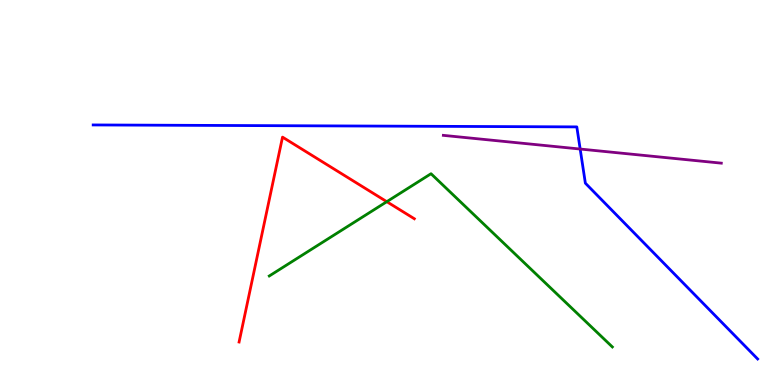[{'lines': ['blue', 'red'], 'intersections': []}, {'lines': ['green', 'red'], 'intersections': [{'x': 4.99, 'y': 4.76}]}, {'lines': ['purple', 'red'], 'intersections': []}, {'lines': ['blue', 'green'], 'intersections': []}, {'lines': ['blue', 'purple'], 'intersections': [{'x': 7.49, 'y': 6.13}]}, {'lines': ['green', 'purple'], 'intersections': []}]